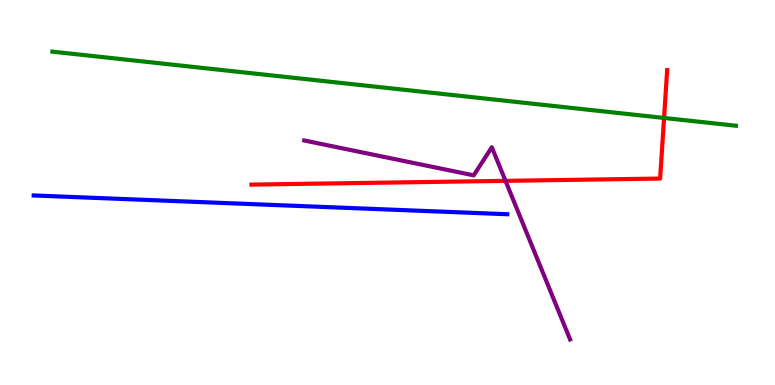[{'lines': ['blue', 'red'], 'intersections': []}, {'lines': ['green', 'red'], 'intersections': [{'x': 8.57, 'y': 6.94}]}, {'lines': ['purple', 'red'], 'intersections': [{'x': 6.52, 'y': 5.3}]}, {'lines': ['blue', 'green'], 'intersections': []}, {'lines': ['blue', 'purple'], 'intersections': []}, {'lines': ['green', 'purple'], 'intersections': []}]